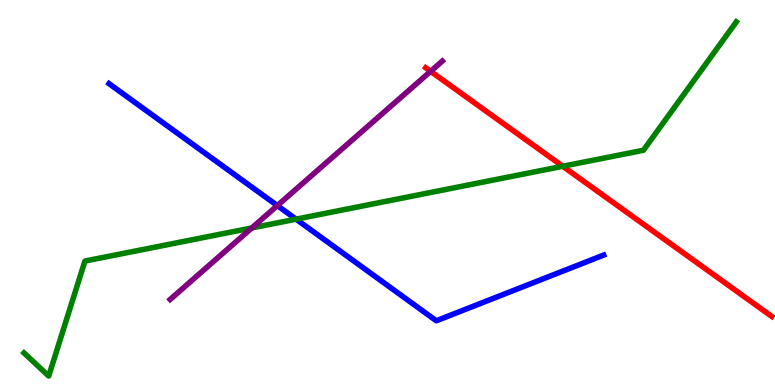[{'lines': ['blue', 'red'], 'intersections': []}, {'lines': ['green', 'red'], 'intersections': [{'x': 7.26, 'y': 5.68}]}, {'lines': ['purple', 'red'], 'intersections': [{'x': 5.56, 'y': 8.15}]}, {'lines': ['blue', 'green'], 'intersections': [{'x': 3.82, 'y': 4.31}]}, {'lines': ['blue', 'purple'], 'intersections': [{'x': 3.58, 'y': 4.66}]}, {'lines': ['green', 'purple'], 'intersections': [{'x': 3.25, 'y': 4.08}]}]